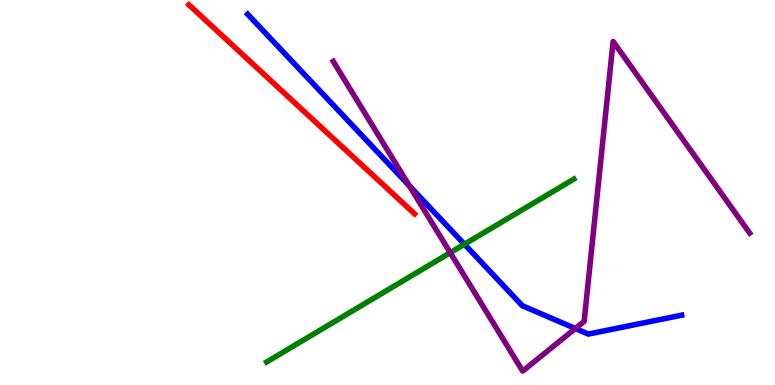[{'lines': ['blue', 'red'], 'intersections': []}, {'lines': ['green', 'red'], 'intersections': []}, {'lines': ['purple', 'red'], 'intersections': []}, {'lines': ['blue', 'green'], 'intersections': [{'x': 5.99, 'y': 3.66}]}, {'lines': ['blue', 'purple'], 'intersections': [{'x': 5.28, 'y': 5.18}, {'x': 7.42, 'y': 1.47}]}, {'lines': ['green', 'purple'], 'intersections': [{'x': 5.81, 'y': 3.44}]}]